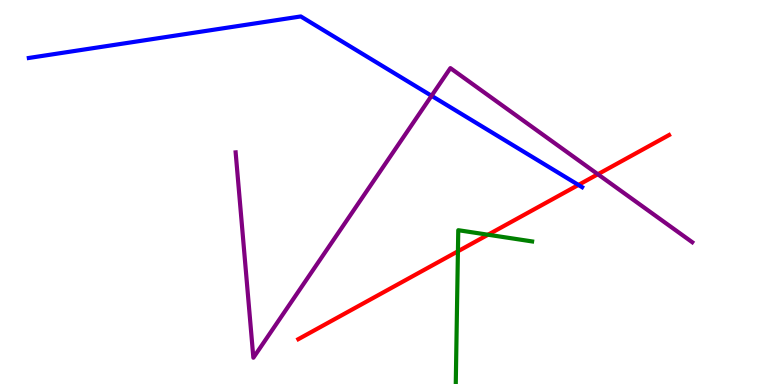[{'lines': ['blue', 'red'], 'intersections': [{'x': 7.46, 'y': 5.2}]}, {'lines': ['green', 'red'], 'intersections': [{'x': 5.91, 'y': 3.47}, {'x': 6.3, 'y': 3.9}]}, {'lines': ['purple', 'red'], 'intersections': [{'x': 7.71, 'y': 5.47}]}, {'lines': ['blue', 'green'], 'intersections': []}, {'lines': ['blue', 'purple'], 'intersections': [{'x': 5.57, 'y': 7.51}]}, {'lines': ['green', 'purple'], 'intersections': []}]